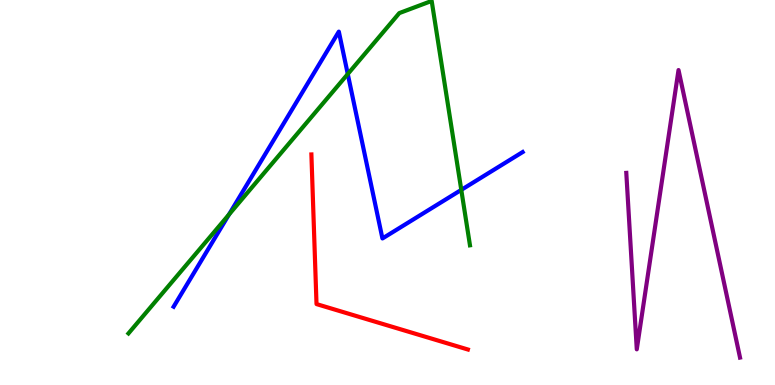[{'lines': ['blue', 'red'], 'intersections': []}, {'lines': ['green', 'red'], 'intersections': []}, {'lines': ['purple', 'red'], 'intersections': []}, {'lines': ['blue', 'green'], 'intersections': [{'x': 2.95, 'y': 4.43}, {'x': 4.49, 'y': 8.08}, {'x': 5.95, 'y': 5.07}]}, {'lines': ['blue', 'purple'], 'intersections': []}, {'lines': ['green', 'purple'], 'intersections': []}]